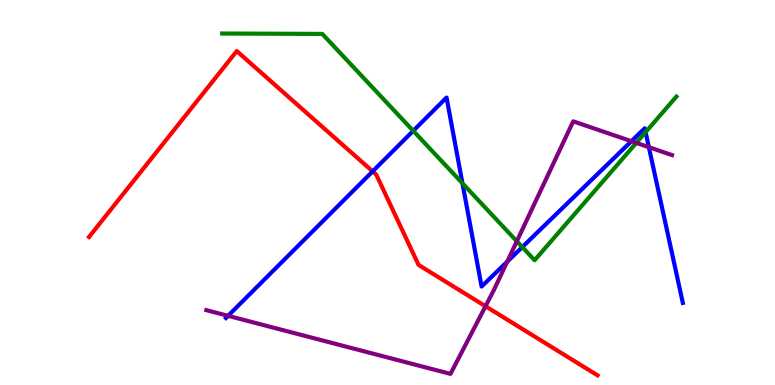[{'lines': ['blue', 'red'], 'intersections': [{'x': 4.81, 'y': 5.55}]}, {'lines': ['green', 'red'], 'intersections': []}, {'lines': ['purple', 'red'], 'intersections': [{'x': 6.26, 'y': 2.05}]}, {'lines': ['blue', 'green'], 'intersections': [{'x': 5.33, 'y': 6.6}, {'x': 5.97, 'y': 5.24}, {'x': 6.74, 'y': 3.58}, {'x': 8.33, 'y': 6.57}]}, {'lines': ['blue', 'purple'], 'intersections': [{'x': 2.94, 'y': 1.8}, {'x': 6.54, 'y': 3.2}, {'x': 8.15, 'y': 6.33}, {'x': 8.37, 'y': 6.18}]}, {'lines': ['green', 'purple'], 'intersections': [{'x': 6.67, 'y': 3.73}, {'x': 8.21, 'y': 6.29}]}]